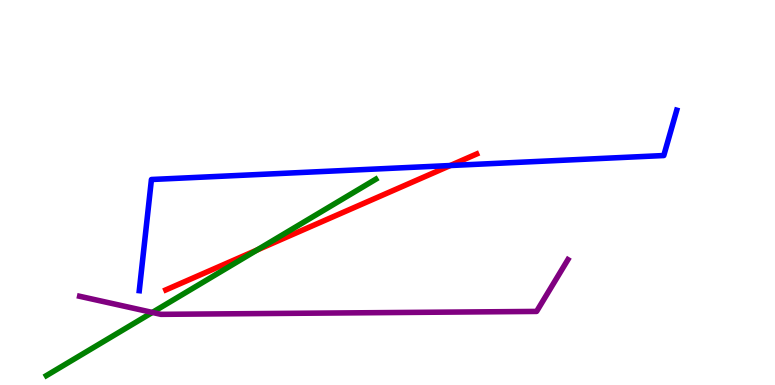[{'lines': ['blue', 'red'], 'intersections': [{'x': 5.81, 'y': 5.7}]}, {'lines': ['green', 'red'], 'intersections': [{'x': 3.32, 'y': 3.51}]}, {'lines': ['purple', 'red'], 'intersections': []}, {'lines': ['blue', 'green'], 'intersections': []}, {'lines': ['blue', 'purple'], 'intersections': []}, {'lines': ['green', 'purple'], 'intersections': [{'x': 1.97, 'y': 1.88}]}]